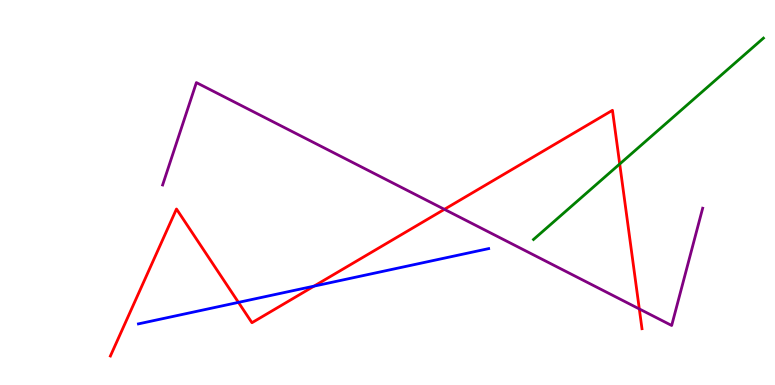[{'lines': ['blue', 'red'], 'intersections': [{'x': 3.08, 'y': 2.15}, {'x': 4.05, 'y': 2.57}]}, {'lines': ['green', 'red'], 'intersections': [{'x': 8.0, 'y': 5.74}]}, {'lines': ['purple', 'red'], 'intersections': [{'x': 5.73, 'y': 4.56}, {'x': 8.25, 'y': 1.98}]}, {'lines': ['blue', 'green'], 'intersections': []}, {'lines': ['blue', 'purple'], 'intersections': []}, {'lines': ['green', 'purple'], 'intersections': []}]